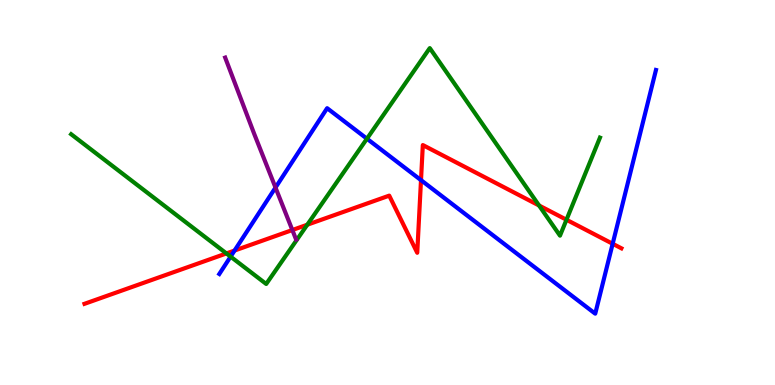[{'lines': ['blue', 'red'], 'intersections': [{'x': 3.03, 'y': 3.49}, {'x': 5.43, 'y': 5.32}, {'x': 7.91, 'y': 3.67}]}, {'lines': ['green', 'red'], 'intersections': [{'x': 2.92, 'y': 3.42}, {'x': 3.97, 'y': 4.16}, {'x': 6.96, 'y': 4.66}, {'x': 7.31, 'y': 4.29}]}, {'lines': ['purple', 'red'], 'intersections': [{'x': 3.77, 'y': 4.03}]}, {'lines': ['blue', 'green'], 'intersections': [{'x': 2.98, 'y': 3.33}, {'x': 4.73, 'y': 6.4}]}, {'lines': ['blue', 'purple'], 'intersections': [{'x': 3.55, 'y': 5.13}]}, {'lines': ['green', 'purple'], 'intersections': []}]